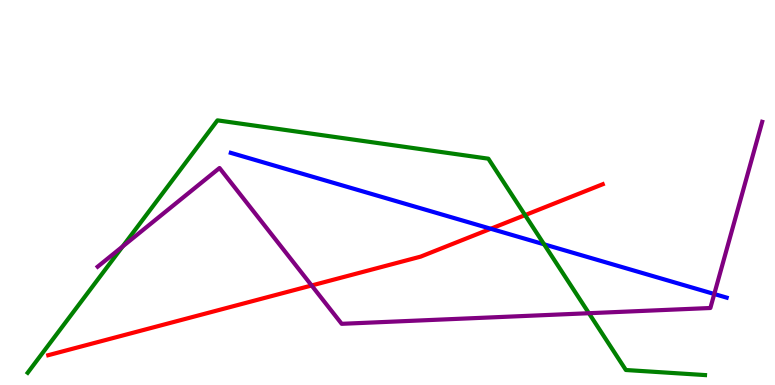[{'lines': ['blue', 'red'], 'intersections': [{'x': 6.33, 'y': 4.06}]}, {'lines': ['green', 'red'], 'intersections': [{'x': 6.78, 'y': 4.41}]}, {'lines': ['purple', 'red'], 'intersections': [{'x': 4.02, 'y': 2.58}]}, {'lines': ['blue', 'green'], 'intersections': [{'x': 7.02, 'y': 3.65}]}, {'lines': ['blue', 'purple'], 'intersections': [{'x': 9.22, 'y': 2.36}]}, {'lines': ['green', 'purple'], 'intersections': [{'x': 1.58, 'y': 3.6}, {'x': 7.6, 'y': 1.86}]}]